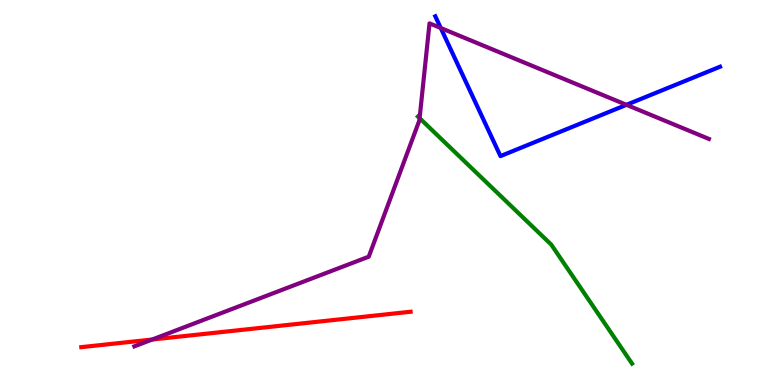[{'lines': ['blue', 'red'], 'intersections': []}, {'lines': ['green', 'red'], 'intersections': []}, {'lines': ['purple', 'red'], 'intersections': [{'x': 1.96, 'y': 1.18}]}, {'lines': ['blue', 'green'], 'intersections': []}, {'lines': ['blue', 'purple'], 'intersections': [{'x': 5.69, 'y': 9.27}, {'x': 8.08, 'y': 7.28}]}, {'lines': ['green', 'purple'], 'intersections': [{'x': 5.41, 'y': 6.93}]}]